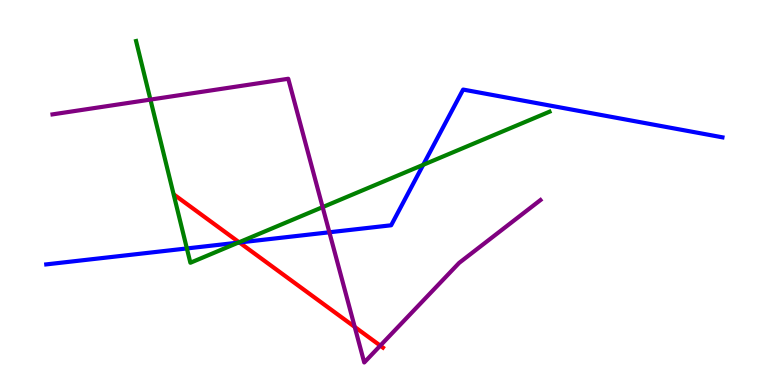[{'lines': ['blue', 'red'], 'intersections': [{'x': 3.09, 'y': 3.7}]}, {'lines': ['green', 'red'], 'intersections': [{'x': 3.09, 'y': 3.71}]}, {'lines': ['purple', 'red'], 'intersections': [{'x': 4.58, 'y': 1.51}, {'x': 4.91, 'y': 1.02}]}, {'lines': ['blue', 'green'], 'intersections': [{'x': 2.41, 'y': 3.55}, {'x': 3.07, 'y': 3.7}, {'x': 5.46, 'y': 5.72}]}, {'lines': ['blue', 'purple'], 'intersections': [{'x': 4.25, 'y': 3.97}]}, {'lines': ['green', 'purple'], 'intersections': [{'x': 1.94, 'y': 7.41}, {'x': 4.16, 'y': 4.62}]}]